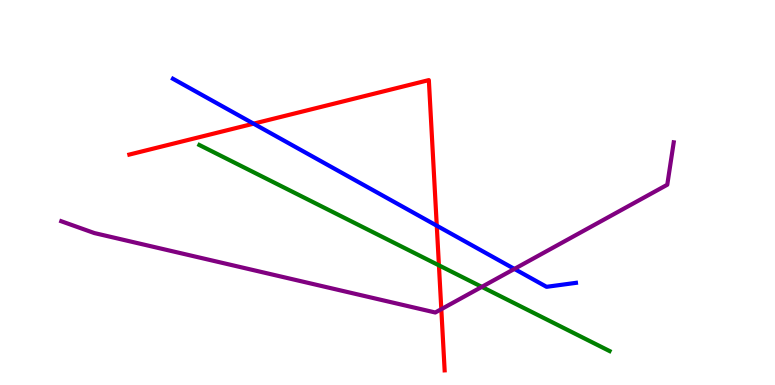[{'lines': ['blue', 'red'], 'intersections': [{'x': 3.27, 'y': 6.79}, {'x': 5.64, 'y': 4.14}]}, {'lines': ['green', 'red'], 'intersections': [{'x': 5.66, 'y': 3.11}]}, {'lines': ['purple', 'red'], 'intersections': [{'x': 5.69, 'y': 1.97}]}, {'lines': ['blue', 'green'], 'intersections': []}, {'lines': ['blue', 'purple'], 'intersections': [{'x': 6.64, 'y': 3.02}]}, {'lines': ['green', 'purple'], 'intersections': [{'x': 6.22, 'y': 2.55}]}]